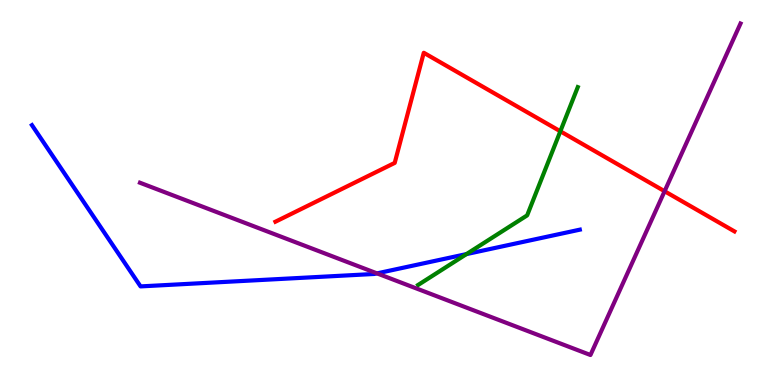[{'lines': ['blue', 'red'], 'intersections': []}, {'lines': ['green', 'red'], 'intersections': [{'x': 7.23, 'y': 6.59}]}, {'lines': ['purple', 'red'], 'intersections': [{'x': 8.58, 'y': 5.03}]}, {'lines': ['blue', 'green'], 'intersections': [{'x': 6.02, 'y': 3.4}]}, {'lines': ['blue', 'purple'], 'intersections': [{'x': 4.86, 'y': 2.9}]}, {'lines': ['green', 'purple'], 'intersections': []}]